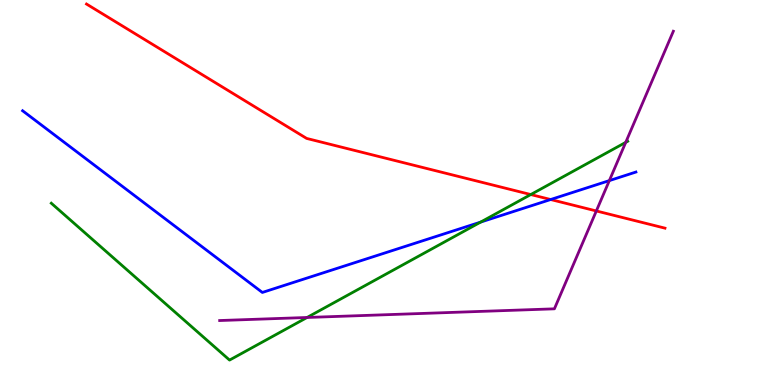[{'lines': ['blue', 'red'], 'intersections': [{'x': 7.11, 'y': 4.82}]}, {'lines': ['green', 'red'], 'intersections': [{'x': 6.85, 'y': 4.95}]}, {'lines': ['purple', 'red'], 'intersections': [{'x': 7.69, 'y': 4.52}]}, {'lines': ['blue', 'green'], 'intersections': [{'x': 6.2, 'y': 4.23}]}, {'lines': ['blue', 'purple'], 'intersections': [{'x': 7.86, 'y': 5.31}]}, {'lines': ['green', 'purple'], 'intersections': [{'x': 3.96, 'y': 1.75}, {'x': 8.07, 'y': 6.3}]}]